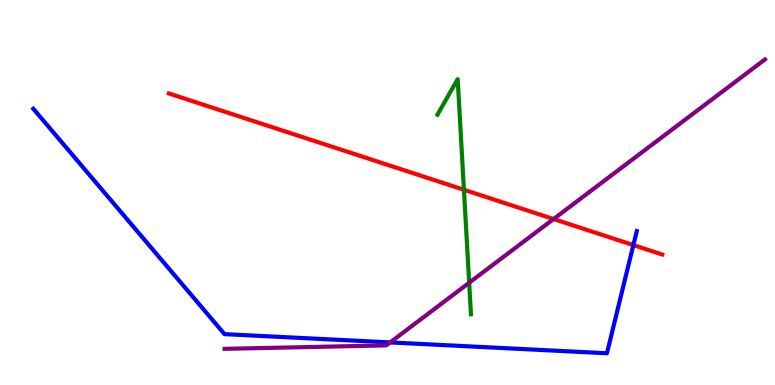[{'lines': ['blue', 'red'], 'intersections': [{'x': 8.17, 'y': 3.63}]}, {'lines': ['green', 'red'], 'intersections': [{'x': 5.99, 'y': 5.07}]}, {'lines': ['purple', 'red'], 'intersections': [{'x': 7.14, 'y': 4.31}]}, {'lines': ['blue', 'green'], 'intersections': []}, {'lines': ['blue', 'purple'], 'intersections': [{'x': 5.03, 'y': 1.11}]}, {'lines': ['green', 'purple'], 'intersections': [{'x': 6.05, 'y': 2.66}]}]